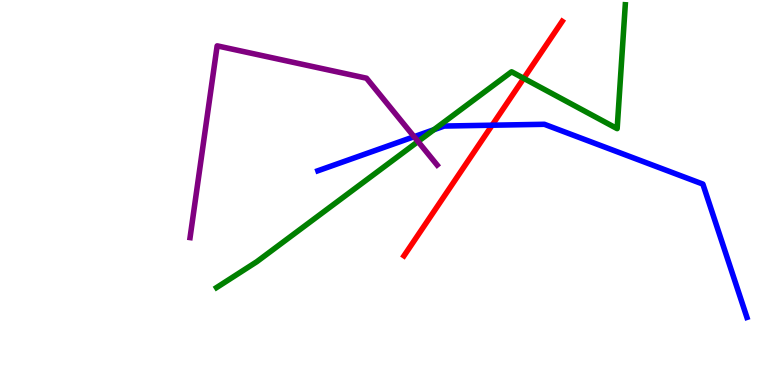[{'lines': ['blue', 'red'], 'intersections': [{'x': 6.35, 'y': 6.75}]}, {'lines': ['green', 'red'], 'intersections': [{'x': 6.76, 'y': 7.97}]}, {'lines': ['purple', 'red'], 'intersections': []}, {'lines': ['blue', 'green'], 'intersections': [{'x': 5.6, 'y': 6.63}]}, {'lines': ['blue', 'purple'], 'intersections': [{'x': 5.34, 'y': 6.45}]}, {'lines': ['green', 'purple'], 'intersections': [{'x': 5.39, 'y': 6.32}]}]